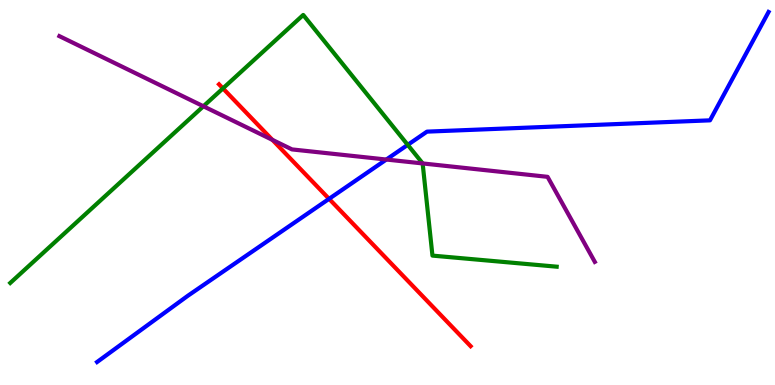[{'lines': ['blue', 'red'], 'intersections': [{'x': 4.25, 'y': 4.84}]}, {'lines': ['green', 'red'], 'intersections': [{'x': 2.88, 'y': 7.7}]}, {'lines': ['purple', 'red'], 'intersections': [{'x': 3.52, 'y': 6.37}]}, {'lines': ['blue', 'green'], 'intersections': [{'x': 5.26, 'y': 6.24}]}, {'lines': ['blue', 'purple'], 'intersections': [{'x': 4.98, 'y': 5.86}]}, {'lines': ['green', 'purple'], 'intersections': [{'x': 2.62, 'y': 7.24}, {'x': 5.45, 'y': 5.76}]}]